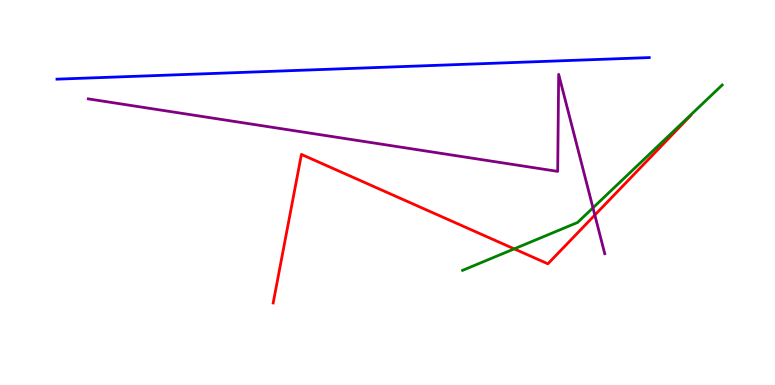[{'lines': ['blue', 'red'], 'intersections': []}, {'lines': ['green', 'red'], 'intersections': [{'x': 6.64, 'y': 3.54}]}, {'lines': ['purple', 'red'], 'intersections': [{'x': 7.68, 'y': 4.41}]}, {'lines': ['blue', 'green'], 'intersections': []}, {'lines': ['blue', 'purple'], 'intersections': []}, {'lines': ['green', 'purple'], 'intersections': [{'x': 7.65, 'y': 4.6}]}]